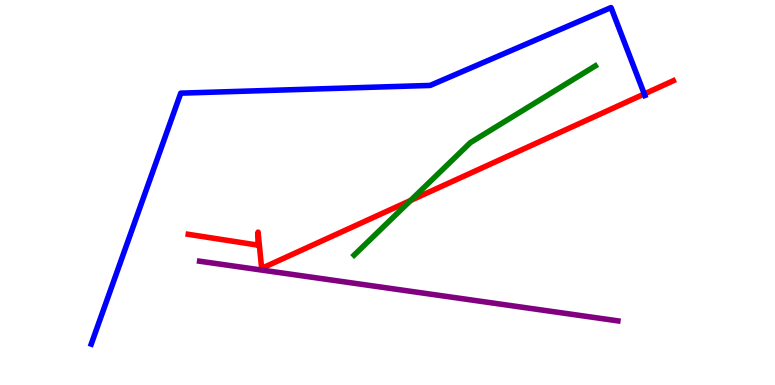[{'lines': ['blue', 'red'], 'intersections': [{'x': 8.31, 'y': 7.56}]}, {'lines': ['green', 'red'], 'intersections': [{'x': 5.3, 'y': 4.79}]}, {'lines': ['purple', 'red'], 'intersections': []}, {'lines': ['blue', 'green'], 'intersections': []}, {'lines': ['blue', 'purple'], 'intersections': []}, {'lines': ['green', 'purple'], 'intersections': []}]